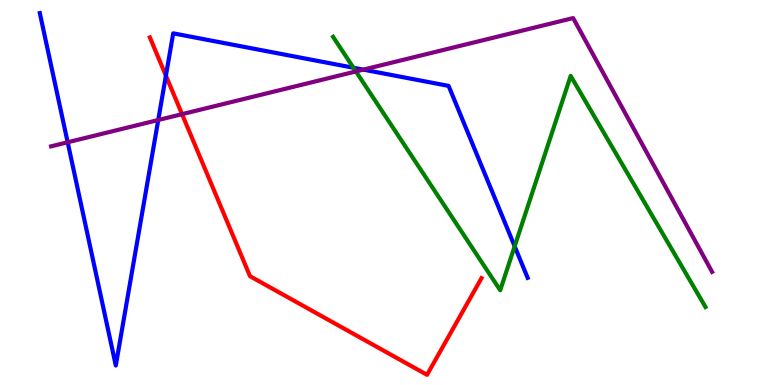[{'lines': ['blue', 'red'], 'intersections': [{'x': 2.14, 'y': 8.03}]}, {'lines': ['green', 'red'], 'intersections': []}, {'lines': ['purple', 'red'], 'intersections': [{'x': 2.35, 'y': 7.03}]}, {'lines': ['blue', 'green'], 'intersections': [{'x': 4.56, 'y': 8.24}, {'x': 6.64, 'y': 3.6}]}, {'lines': ['blue', 'purple'], 'intersections': [{'x': 0.873, 'y': 6.3}, {'x': 2.04, 'y': 6.88}, {'x': 4.69, 'y': 8.19}]}, {'lines': ['green', 'purple'], 'intersections': [{'x': 4.59, 'y': 8.14}]}]